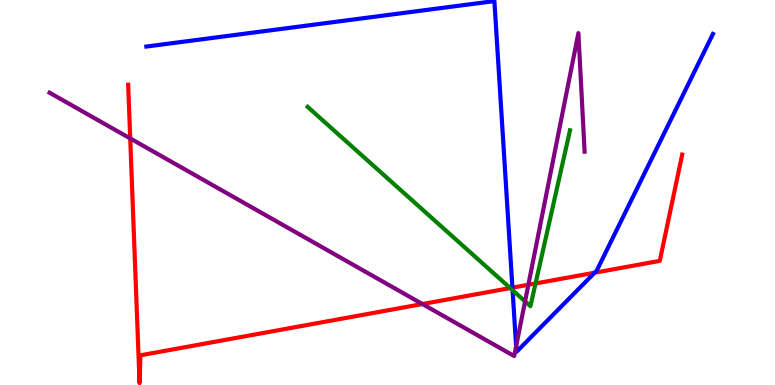[{'lines': ['blue', 'red'], 'intersections': [{'x': 6.61, 'y': 2.53}, {'x': 7.67, 'y': 2.92}]}, {'lines': ['green', 'red'], 'intersections': [{'x': 6.58, 'y': 2.52}, {'x': 6.91, 'y': 2.64}]}, {'lines': ['purple', 'red'], 'intersections': [{'x': 1.68, 'y': 6.4}, {'x': 5.45, 'y': 2.1}, {'x': 6.82, 'y': 2.6}]}, {'lines': ['blue', 'green'], 'intersections': [{'x': 6.61, 'y': 2.46}]}, {'lines': ['blue', 'purple'], 'intersections': [{'x': 6.66, 'y': 1.0}]}, {'lines': ['green', 'purple'], 'intersections': [{'x': 6.77, 'y': 2.17}]}]